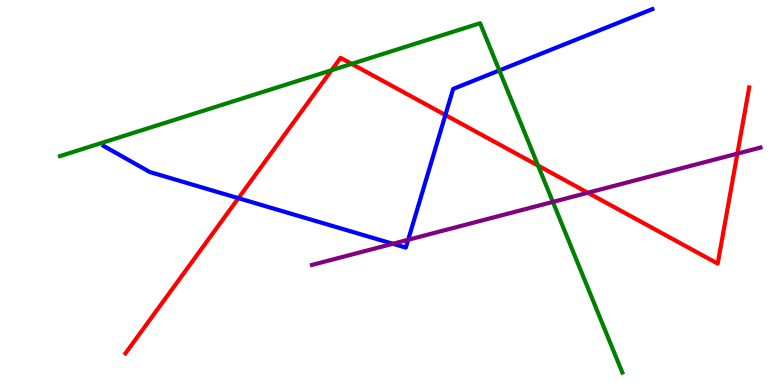[{'lines': ['blue', 'red'], 'intersections': [{'x': 3.08, 'y': 4.85}, {'x': 5.75, 'y': 7.01}]}, {'lines': ['green', 'red'], 'intersections': [{'x': 4.28, 'y': 8.18}, {'x': 4.54, 'y': 8.34}, {'x': 6.94, 'y': 5.7}]}, {'lines': ['purple', 'red'], 'intersections': [{'x': 7.59, 'y': 4.99}, {'x': 9.51, 'y': 6.01}]}, {'lines': ['blue', 'green'], 'intersections': [{'x': 6.44, 'y': 8.17}]}, {'lines': ['blue', 'purple'], 'intersections': [{'x': 5.07, 'y': 3.67}, {'x': 5.27, 'y': 3.77}]}, {'lines': ['green', 'purple'], 'intersections': [{'x': 7.13, 'y': 4.76}]}]